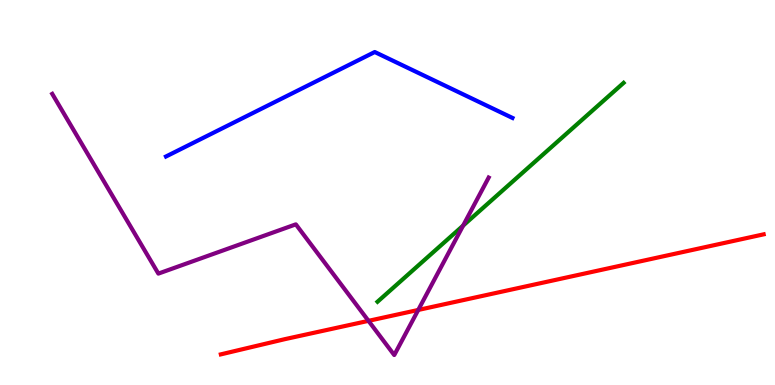[{'lines': ['blue', 'red'], 'intersections': []}, {'lines': ['green', 'red'], 'intersections': []}, {'lines': ['purple', 'red'], 'intersections': [{'x': 4.75, 'y': 1.67}, {'x': 5.4, 'y': 1.95}]}, {'lines': ['blue', 'green'], 'intersections': []}, {'lines': ['blue', 'purple'], 'intersections': []}, {'lines': ['green', 'purple'], 'intersections': [{'x': 5.98, 'y': 4.14}]}]